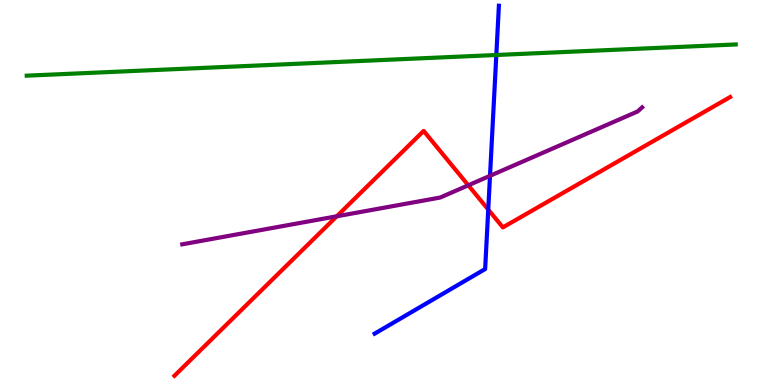[{'lines': ['blue', 'red'], 'intersections': [{'x': 6.3, 'y': 4.56}]}, {'lines': ['green', 'red'], 'intersections': []}, {'lines': ['purple', 'red'], 'intersections': [{'x': 4.35, 'y': 4.38}, {'x': 6.04, 'y': 5.19}]}, {'lines': ['blue', 'green'], 'intersections': [{'x': 6.4, 'y': 8.57}]}, {'lines': ['blue', 'purple'], 'intersections': [{'x': 6.32, 'y': 5.43}]}, {'lines': ['green', 'purple'], 'intersections': []}]